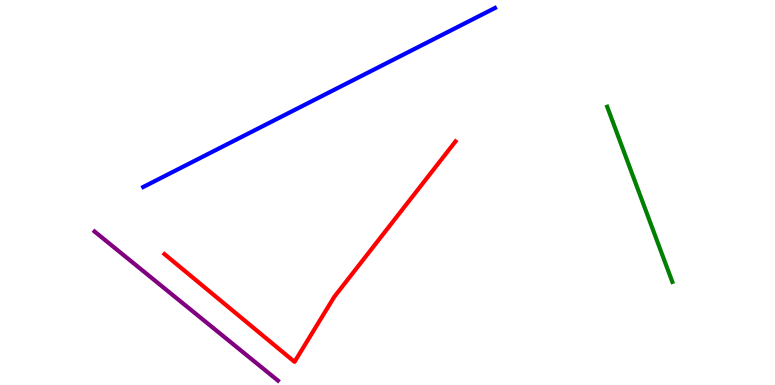[{'lines': ['blue', 'red'], 'intersections': []}, {'lines': ['green', 'red'], 'intersections': []}, {'lines': ['purple', 'red'], 'intersections': []}, {'lines': ['blue', 'green'], 'intersections': []}, {'lines': ['blue', 'purple'], 'intersections': []}, {'lines': ['green', 'purple'], 'intersections': []}]